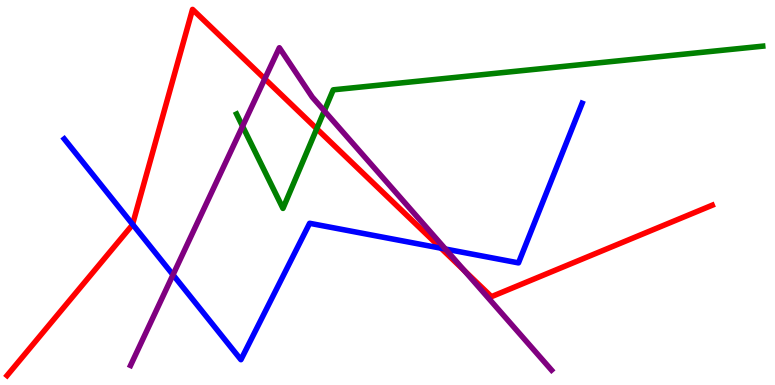[{'lines': ['blue', 'red'], 'intersections': [{'x': 1.71, 'y': 4.17}, {'x': 5.69, 'y': 3.55}]}, {'lines': ['green', 'red'], 'intersections': [{'x': 4.09, 'y': 6.66}]}, {'lines': ['purple', 'red'], 'intersections': [{'x': 3.42, 'y': 7.95}, {'x': 5.99, 'y': 2.97}]}, {'lines': ['blue', 'green'], 'intersections': []}, {'lines': ['blue', 'purple'], 'intersections': [{'x': 2.23, 'y': 2.86}, {'x': 5.75, 'y': 3.53}]}, {'lines': ['green', 'purple'], 'intersections': [{'x': 3.13, 'y': 6.72}, {'x': 4.18, 'y': 7.12}]}]